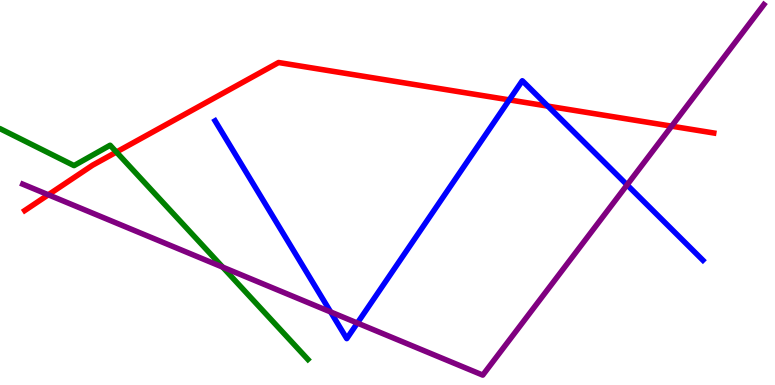[{'lines': ['blue', 'red'], 'intersections': [{'x': 6.57, 'y': 7.41}, {'x': 7.07, 'y': 7.24}]}, {'lines': ['green', 'red'], 'intersections': [{'x': 1.5, 'y': 6.05}]}, {'lines': ['purple', 'red'], 'intersections': [{'x': 0.624, 'y': 4.94}, {'x': 8.67, 'y': 6.72}]}, {'lines': ['blue', 'green'], 'intersections': []}, {'lines': ['blue', 'purple'], 'intersections': [{'x': 4.27, 'y': 1.9}, {'x': 4.61, 'y': 1.61}, {'x': 8.09, 'y': 5.2}]}, {'lines': ['green', 'purple'], 'intersections': [{'x': 2.87, 'y': 3.06}]}]